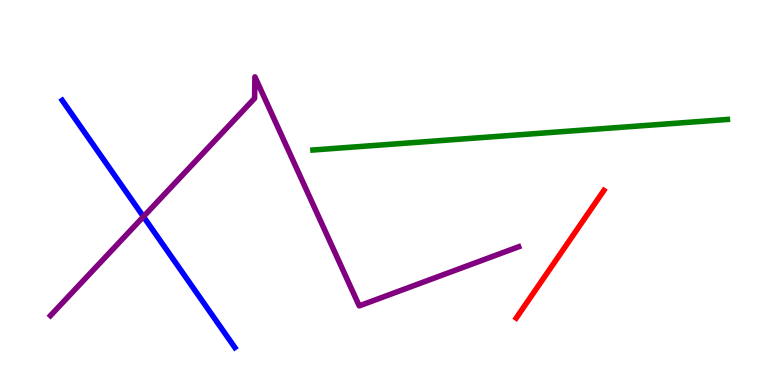[{'lines': ['blue', 'red'], 'intersections': []}, {'lines': ['green', 'red'], 'intersections': []}, {'lines': ['purple', 'red'], 'intersections': []}, {'lines': ['blue', 'green'], 'intersections': []}, {'lines': ['blue', 'purple'], 'intersections': [{'x': 1.85, 'y': 4.37}]}, {'lines': ['green', 'purple'], 'intersections': []}]